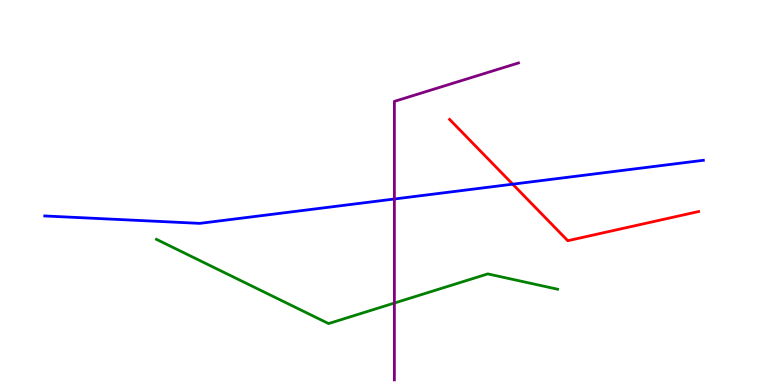[{'lines': ['blue', 'red'], 'intersections': [{'x': 6.62, 'y': 5.22}]}, {'lines': ['green', 'red'], 'intersections': []}, {'lines': ['purple', 'red'], 'intersections': []}, {'lines': ['blue', 'green'], 'intersections': []}, {'lines': ['blue', 'purple'], 'intersections': [{'x': 5.09, 'y': 4.83}]}, {'lines': ['green', 'purple'], 'intersections': [{'x': 5.09, 'y': 2.13}]}]